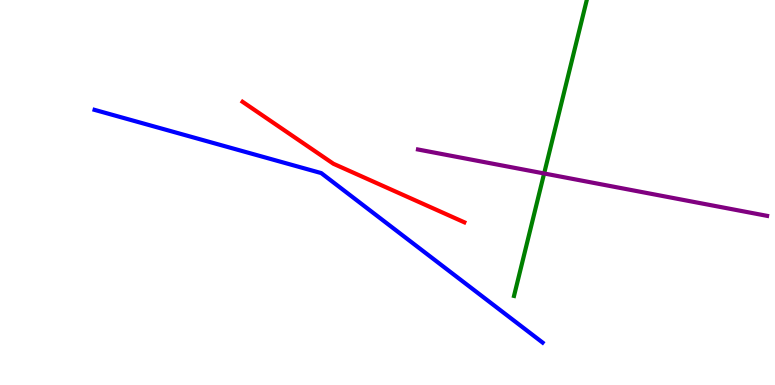[{'lines': ['blue', 'red'], 'intersections': []}, {'lines': ['green', 'red'], 'intersections': []}, {'lines': ['purple', 'red'], 'intersections': []}, {'lines': ['blue', 'green'], 'intersections': []}, {'lines': ['blue', 'purple'], 'intersections': []}, {'lines': ['green', 'purple'], 'intersections': [{'x': 7.02, 'y': 5.49}]}]